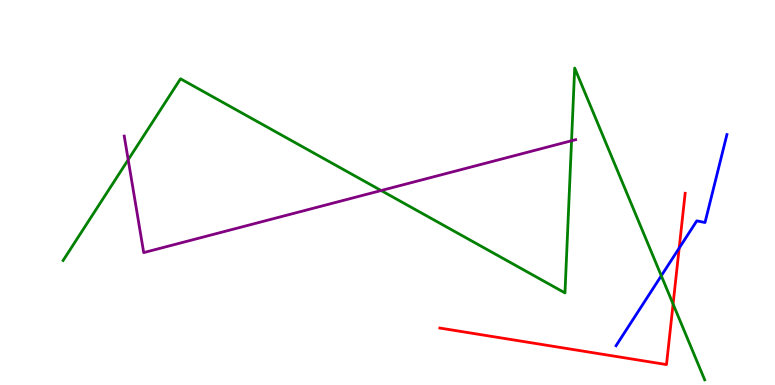[{'lines': ['blue', 'red'], 'intersections': [{'x': 8.76, 'y': 3.56}]}, {'lines': ['green', 'red'], 'intersections': [{'x': 8.68, 'y': 2.1}]}, {'lines': ['purple', 'red'], 'intersections': []}, {'lines': ['blue', 'green'], 'intersections': [{'x': 8.53, 'y': 2.84}]}, {'lines': ['blue', 'purple'], 'intersections': []}, {'lines': ['green', 'purple'], 'intersections': [{'x': 1.65, 'y': 5.85}, {'x': 4.92, 'y': 5.05}, {'x': 7.37, 'y': 6.34}]}]